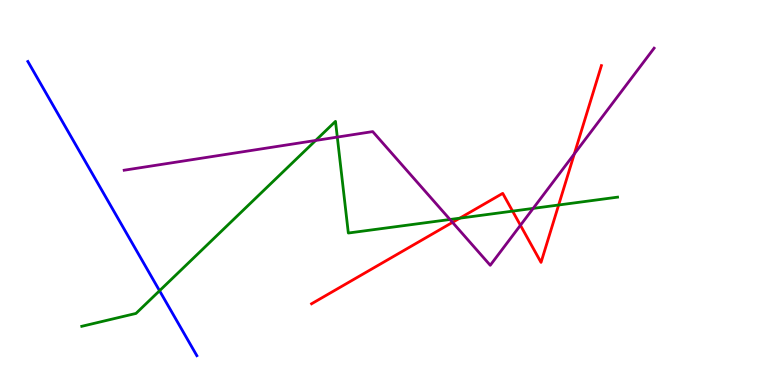[{'lines': ['blue', 'red'], 'intersections': []}, {'lines': ['green', 'red'], 'intersections': [{'x': 5.93, 'y': 4.33}, {'x': 6.61, 'y': 4.52}, {'x': 7.21, 'y': 4.68}]}, {'lines': ['purple', 'red'], 'intersections': [{'x': 5.84, 'y': 4.22}, {'x': 6.72, 'y': 4.15}, {'x': 7.41, 'y': 6.0}]}, {'lines': ['blue', 'green'], 'intersections': [{'x': 2.06, 'y': 2.45}]}, {'lines': ['blue', 'purple'], 'intersections': []}, {'lines': ['green', 'purple'], 'intersections': [{'x': 4.07, 'y': 6.35}, {'x': 4.35, 'y': 6.44}, {'x': 5.81, 'y': 4.3}, {'x': 6.88, 'y': 4.59}]}]